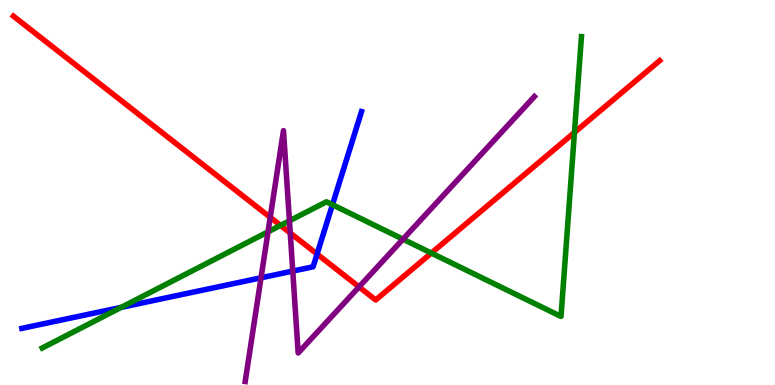[{'lines': ['blue', 'red'], 'intersections': [{'x': 4.09, 'y': 3.4}]}, {'lines': ['green', 'red'], 'intersections': [{'x': 3.62, 'y': 4.15}, {'x': 5.57, 'y': 3.43}, {'x': 7.41, 'y': 6.56}]}, {'lines': ['purple', 'red'], 'intersections': [{'x': 3.49, 'y': 4.35}, {'x': 3.75, 'y': 3.95}, {'x': 4.63, 'y': 2.55}]}, {'lines': ['blue', 'green'], 'intersections': [{'x': 1.56, 'y': 2.02}, {'x': 4.29, 'y': 4.68}]}, {'lines': ['blue', 'purple'], 'intersections': [{'x': 3.37, 'y': 2.78}, {'x': 3.78, 'y': 2.96}]}, {'lines': ['green', 'purple'], 'intersections': [{'x': 3.46, 'y': 3.98}, {'x': 3.73, 'y': 4.26}, {'x': 5.2, 'y': 3.79}]}]